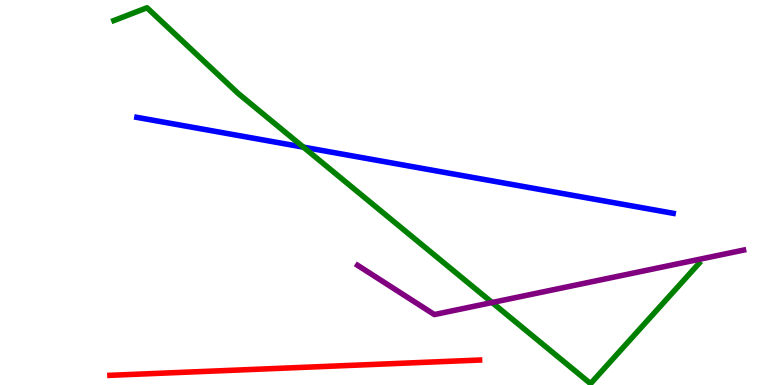[{'lines': ['blue', 'red'], 'intersections': []}, {'lines': ['green', 'red'], 'intersections': []}, {'lines': ['purple', 'red'], 'intersections': []}, {'lines': ['blue', 'green'], 'intersections': [{'x': 3.91, 'y': 6.18}]}, {'lines': ['blue', 'purple'], 'intersections': []}, {'lines': ['green', 'purple'], 'intersections': [{'x': 6.35, 'y': 2.14}]}]